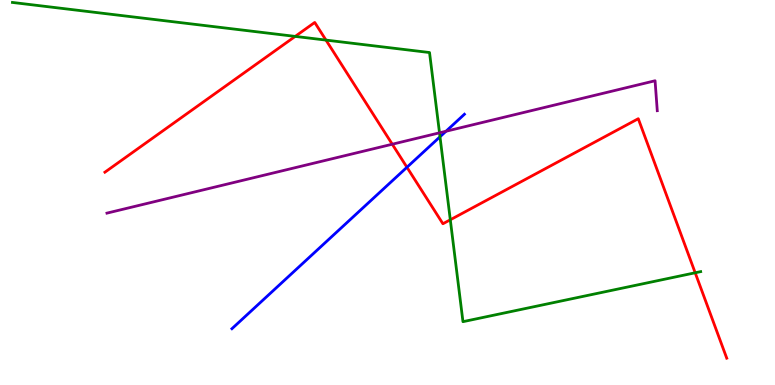[{'lines': ['blue', 'red'], 'intersections': [{'x': 5.25, 'y': 5.66}]}, {'lines': ['green', 'red'], 'intersections': [{'x': 3.81, 'y': 9.05}, {'x': 4.21, 'y': 8.96}, {'x': 5.81, 'y': 4.29}, {'x': 8.97, 'y': 2.91}]}, {'lines': ['purple', 'red'], 'intersections': [{'x': 5.06, 'y': 6.25}]}, {'lines': ['blue', 'green'], 'intersections': [{'x': 5.68, 'y': 6.45}]}, {'lines': ['blue', 'purple'], 'intersections': [{'x': 5.75, 'y': 6.59}]}, {'lines': ['green', 'purple'], 'intersections': [{'x': 5.67, 'y': 6.55}]}]